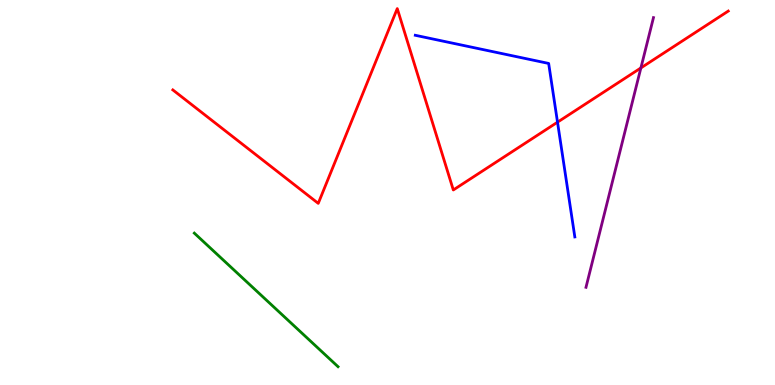[{'lines': ['blue', 'red'], 'intersections': [{'x': 7.19, 'y': 6.83}]}, {'lines': ['green', 'red'], 'intersections': []}, {'lines': ['purple', 'red'], 'intersections': [{'x': 8.27, 'y': 8.24}]}, {'lines': ['blue', 'green'], 'intersections': []}, {'lines': ['blue', 'purple'], 'intersections': []}, {'lines': ['green', 'purple'], 'intersections': []}]